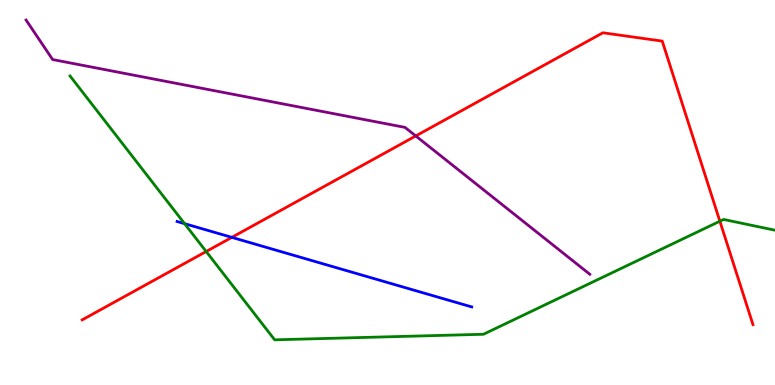[{'lines': ['blue', 'red'], 'intersections': [{'x': 2.99, 'y': 3.83}]}, {'lines': ['green', 'red'], 'intersections': [{'x': 2.66, 'y': 3.47}, {'x': 9.29, 'y': 4.25}]}, {'lines': ['purple', 'red'], 'intersections': [{'x': 5.36, 'y': 6.47}]}, {'lines': ['blue', 'green'], 'intersections': [{'x': 2.38, 'y': 4.19}]}, {'lines': ['blue', 'purple'], 'intersections': []}, {'lines': ['green', 'purple'], 'intersections': []}]